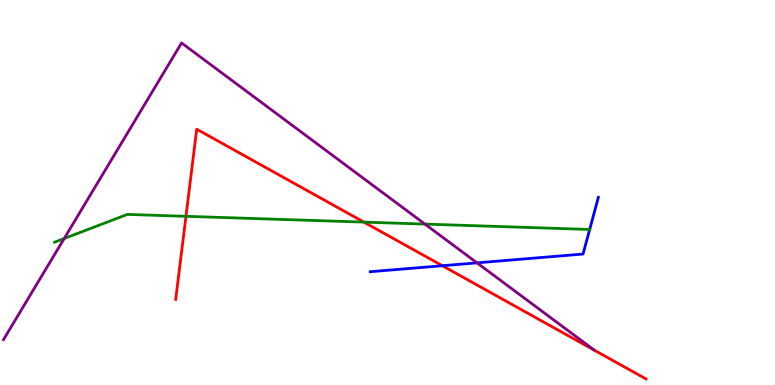[{'lines': ['blue', 'red'], 'intersections': [{'x': 5.71, 'y': 3.1}]}, {'lines': ['green', 'red'], 'intersections': [{'x': 2.4, 'y': 4.38}, {'x': 4.7, 'y': 4.23}]}, {'lines': ['purple', 'red'], 'intersections': []}, {'lines': ['blue', 'green'], 'intersections': [{'x': 7.61, 'y': 4.04}]}, {'lines': ['blue', 'purple'], 'intersections': [{'x': 6.15, 'y': 3.17}]}, {'lines': ['green', 'purple'], 'intersections': [{'x': 0.828, 'y': 3.8}, {'x': 5.48, 'y': 4.18}]}]